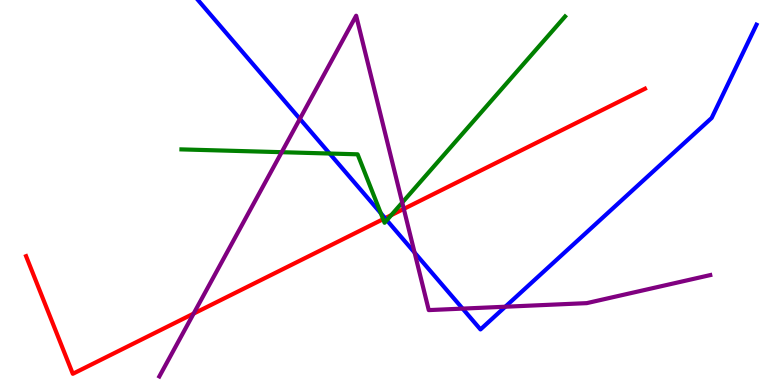[{'lines': ['blue', 'red'], 'intersections': [{'x': 4.97, 'y': 4.33}]}, {'lines': ['green', 'red'], 'intersections': [{'x': 4.94, 'y': 4.31}, {'x': 5.05, 'y': 4.41}]}, {'lines': ['purple', 'red'], 'intersections': [{'x': 2.5, 'y': 1.85}, {'x': 5.21, 'y': 4.57}]}, {'lines': ['blue', 'green'], 'intersections': [{'x': 4.25, 'y': 6.01}, {'x': 4.91, 'y': 4.46}, {'x': 4.99, 'y': 4.28}]}, {'lines': ['blue', 'purple'], 'intersections': [{'x': 3.87, 'y': 6.91}, {'x': 5.35, 'y': 3.44}, {'x': 5.97, 'y': 1.98}, {'x': 6.52, 'y': 2.03}]}, {'lines': ['green', 'purple'], 'intersections': [{'x': 3.63, 'y': 6.05}, {'x': 5.19, 'y': 4.74}]}]